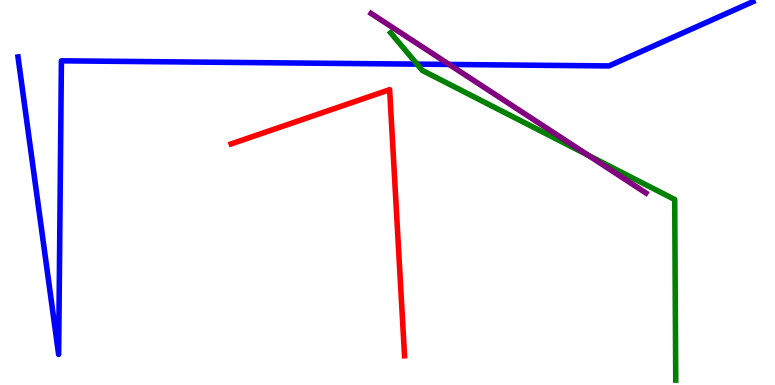[{'lines': ['blue', 'red'], 'intersections': []}, {'lines': ['green', 'red'], 'intersections': []}, {'lines': ['purple', 'red'], 'intersections': []}, {'lines': ['blue', 'green'], 'intersections': [{'x': 5.38, 'y': 8.33}]}, {'lines': ['blue', 'purple'], 'intersections': [{'x': 5.8, 'y': 8.33}]}, {'lines': ['green', 'purple'], 'intersections': [{'x': 7.59, 'y': 5.97}]}]